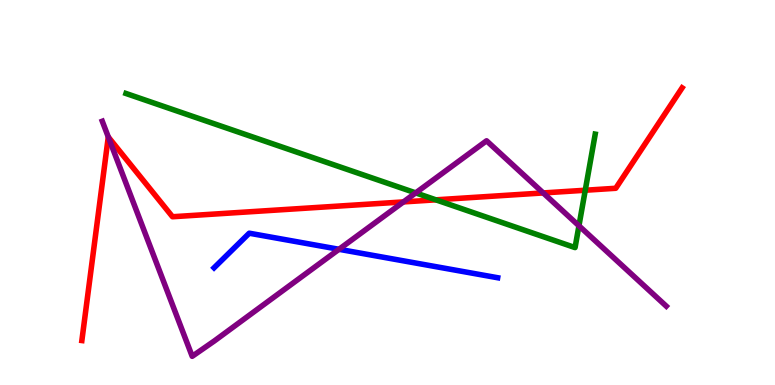[{'lines': ['blue', 'red'], 'intersections': []}, {'lines': ['green', 'red'], 'intersections': [{'x': 5.62, 'y': 4.81}, {'x': 7.55, 'y': 5.06}]}, {'lines': ['purple', 'red'], 'intersections': [{'x': 1.4, 'y': 6.44}, {'x': 5.21, 'y': 4.76}, {'x': 7.01, 'y': 4.99}]}, {'lines': ['blue', 'green'], 'intersections': []}, {'lines': ['blue', 'purple'], 'intersections': [{'x': 4.37, 'y': 3.52}]}, {'lines': ['green', 'purple'], 'intersections': [{'x': 5.36, 'y': 4.99}, {'x': 7.47, 'y': 4.14}]}]